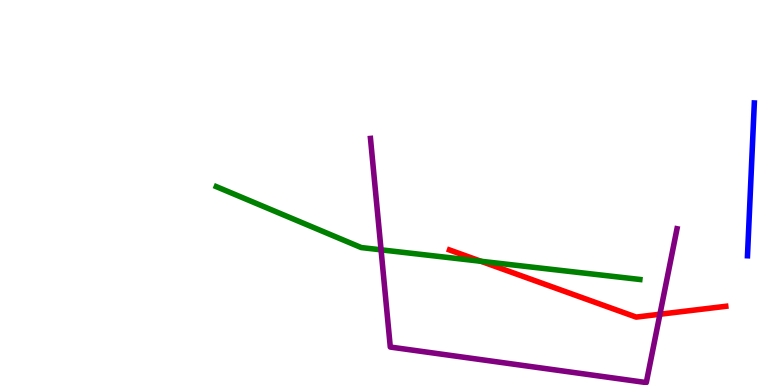[{'lines': ['blue', 'red'], 'intersections': []}, {'lines': ['green', 'red'], 'intersections': [{'x': 6.21, 'y': 3.21}]}, {'lines': ['purple', 'red'], 'intersections': [{'x': 8.52, 'y': 1.84}]}, {'lines': ['blue', 'green'], 'intersections': []}, {'lines': ['blue', 'purple'], 'intersections': []}, {'lines': ['green', 'purple'], 'intersections': [{'x': 4.92, 'y': 3.51}]}]